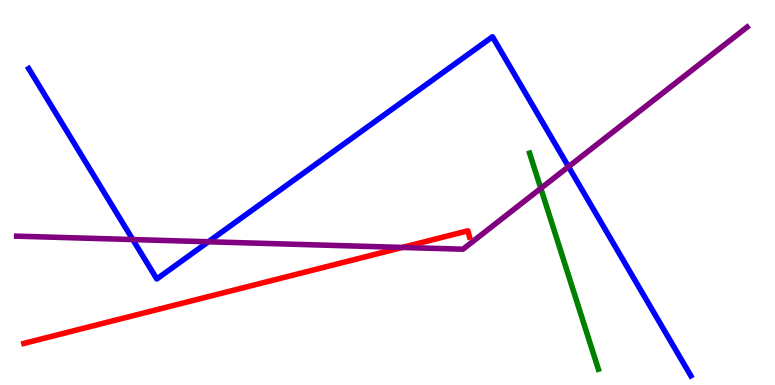[{'lines': ['blue', 'red'], 'intersections': []}, {'lines': ['green', 'red'], 'intersections': []}, {'lines': ['purple', 'red'], 'intersections': [{'x': 5.19, 'y': 3.57}]}, {'lines': ['blue', 'green'], 'intersections': []}, {'lines': ['blue', 'purple'], 'intersections': [{'x': 1.71, 'y': 3.78}, {'x': 2.69, 'y': 3.72}, {'x': 7.34, 'y': 5.67}]}, {'lines': ['green', 'purple'], 'intersections': [{'x': 6.98, 'y': 5.11}]}]